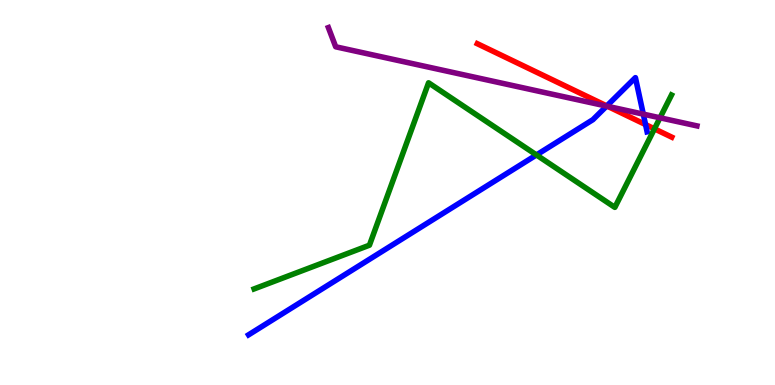[{'lines': ['blue', 'red'], 'intersections': [{'x': 7.83, 'y': 7.25}, {'x': 8.33, 'y': 6.76}]}, {'lines': ['green', 'red'], 'intersections': [{'x': 8.44, 'y': 6.65}]}, {'lines': ['purple', 'red'], 'intersections': [{'x': 7.84, 'y': 7.24}]}, {'lines': ['blue', 'green'], 'intersections': [{'x': 6.92, 'y': 5.98}]}, {'lines': ['blue', 'purple'], 'intersections': [{'x': 7.83, 'y': 7.24}, {'x': 8.3, 'y': 7.04}]}, {'lines': ['green', 'purple'], 'intersections': [{'x': 8.52, 'y': 6.94}]}]